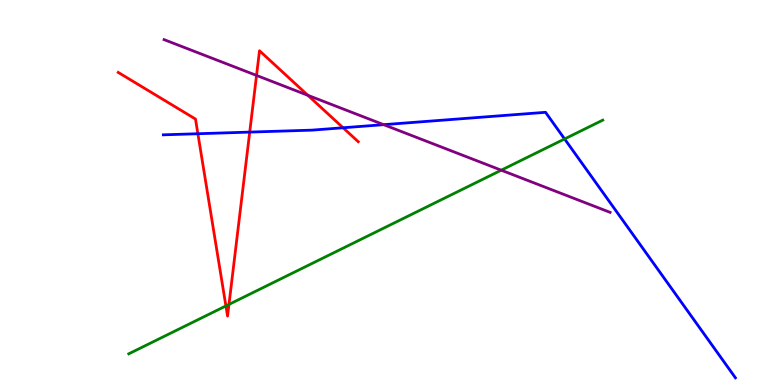[{'lines': ['blue', 'red'], 'intersections': [{'x': 2.55, 'y': 6.53}, {'x': 3.22, 'y': 6.57}, {'x': 4.43, 'y': 6.68}]}, {'lines': ['green', 'red'], 'intersections': [{'x': 2.91, 'y': 2.05}, {'x': 2.95, 'y': 2.09}]}, {'lines': ['purple', 'red'], 'intersections': [{'x': 3.31, 'y': 8.04}, {'x': 3.97, 'y': 7.52}]}, {'lines': ['blue', 'green'], 'intersections': [{'x': 7.29, 'y': 6.39}]}, {'lines': ['blue', 'purple'], 'intersections': [{'x': 4.95, 'y': 6.76}]}, {'lines': ['green', 'purple'], 'intersections': [{'x': 6.47, 'y': 5.58}]}]